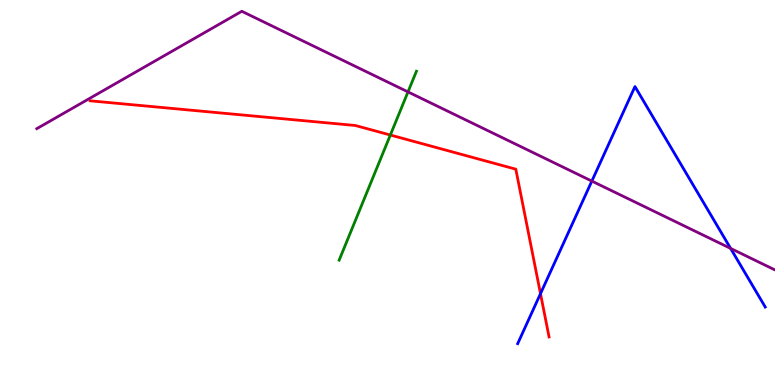[{'lines': ['blue', 'red'], 'intersections': [{'x': 6.97, 'y': 2.37}]}, {'lines': ['green', 'red'], 'intersections': [{'x': 5.04, 'y': 6.49}]}, {'lines': ['purple', 'red'], 'intersections': []}, {'lines': ['blue', 'green'], 'intersections': []}, {'lines': ['blue', 'purple'], 'intersections': [{'x': 7.64, 'y': 5.3}, {'x': 9.43, 'y': 3.55}]}, {'lines': ['green', 'purple'], 'intersections': [{'x': 5.26, 'y': 7.61}]}]